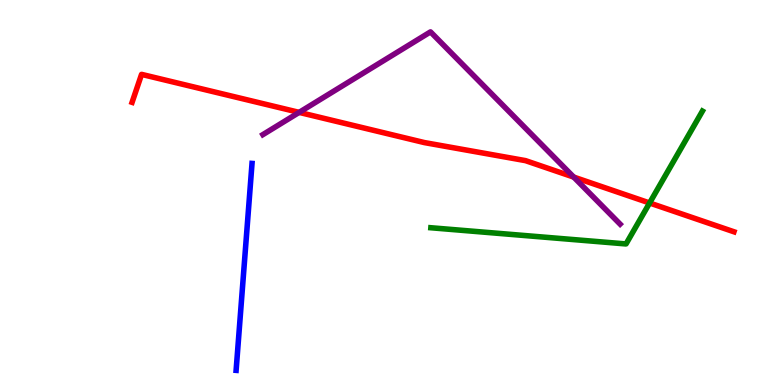[{'lines': ['blue', 'red'], 'intersections': []}, {'lines': ['green', 'red'], 'intersections': [{'x': 8.38, 'y': 4.73}]}, {'lines': ['purple', 'red'], 'intersections': [{'x': 3.86, 'y': 7.08}, {'x': 7.4, 'y': 5.4}]}, {'lines': ['blue', 'green'], 'intersections': []}, {'lines': ['blue', 'purple'], 'intersections': []}, {'lines': ['green', 'purple'], 'intersections': []}]